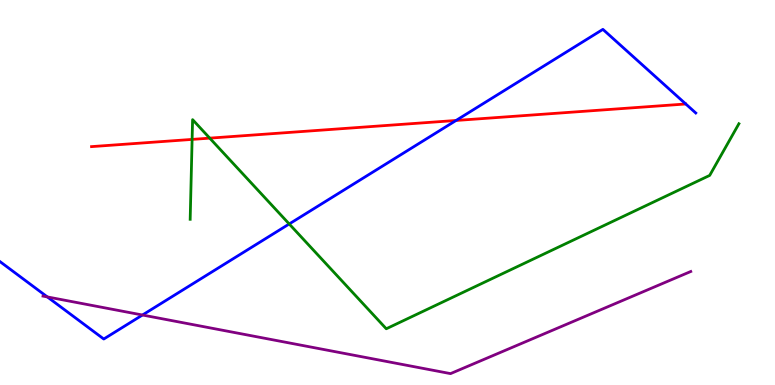[{'lines': ['blue', 'red'], 'intersections': [{'x': 5.88, 'y': 6.87}]}, {'lines': ['green', 'red'], 'intersections': [{'x': 2.48, 'y': 6.38}, {'x': 2.71, 'y': 6.41}]}, {'lines': ['purple', 'red'], 'intersections': []}, {'lines': ['blue', 'green'], 'intersections': [{'x': 3.73, 'y': 4.18}]}, {'lines': ['blue', 'purple'], 'intersections': [{'x': 0.611, 'y': 2.29}, {'x': 1.84, 'y': 1.82}]}, {'lines': ['green', 'purple'], 'intersections': []}]